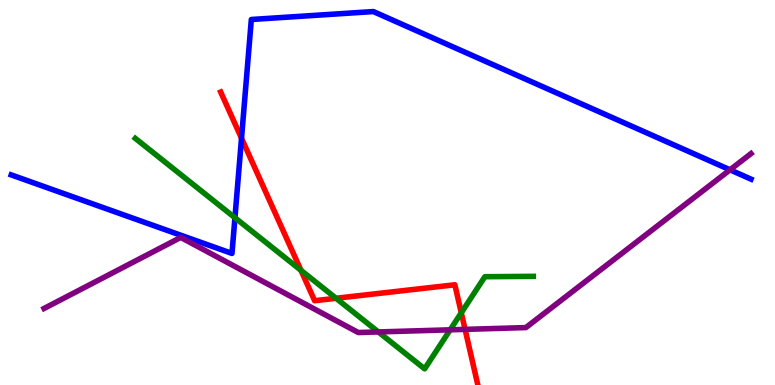[{'lines': ['blue', 'red'], 'intersections': [{'x': 3.12, 'y': 6.41}]}, {'lines': ['green', 'red'], 'intersections': [{'x': 3.88, 'y': 2.98}, {'x': 4.34, 'y': 2.25}, {'x': 5.95, 'y': 1.88}]}, {'lines': ['purple', 'red'], 'intersections': [{'x': 6.0, 'y': 1.44}]}, {'lines': ['blue', 'green'], 'intersections': [{'x': 3.03, 'y': 4.34}]}, {'lines': ['blue', 'purple'], 'intersections': [{'x': 9.42, 'y': 5.59}]}, {'lines': ['green', 'purple'], 'intersections': [{'x': 4.88, 'y': 1.38}, {'x': 5.81, 'y': 1.43}]}]